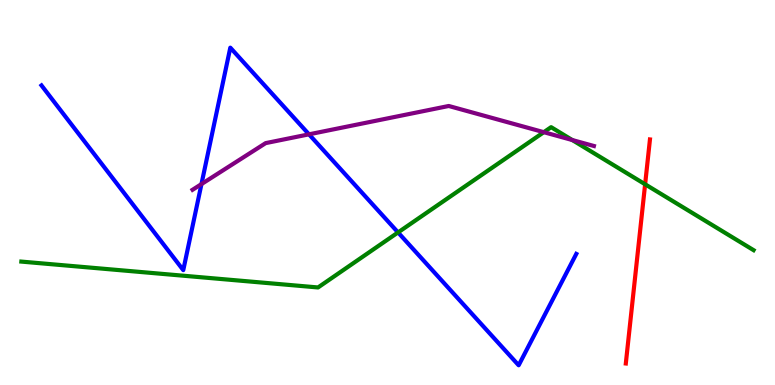[{'lines': ['blue', 'red'], 'intersections': []}, {'lines': ['green', 'red'], 'intersections': [{'x': 8.32, 'y': 5.21}]}, {'lines': ['purple', 'red'], 'intersections': []}, {'lines': ['blue', 'green'], 'intersections': [{'x': 5.14, 'y': 3.96}]}, {'lines': ['blue', 'purple'], 'intersections': [{'x': 2.6, 'y': 5.22}, {'x': 3.99, 'y': 6.51}]}, {'lines': ['green', 'purple'], 'intersections': [{'x': 7.02, 'y': 6.57}, {'x': 7.38, 'y': 6.36}]}]